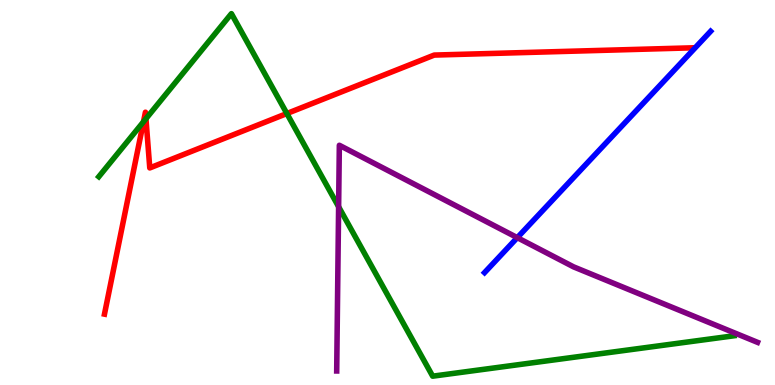[{'lines': ['blue', 'red'], 'intersections': []}, {'lines': ['green', 'red'], 'intersections': [{'x': 1.85, 'y': 6.84}, {'x': 1.88, 'y': 6.92}, {'x': 3.7, 'y': 7.05}]}, {'lines': ['purple', 'red'], 'intersections': []}, {'lines': ['blue', 'green'], 'intersections': []}, {'lines': ['blue', 'purple'], 'intersections': [{'x': 6.67, 'y': 3.83}]}, {'lines': ['green', 'purple'], 'intersections': [{'x': 4.37, 'y': 4.63}]}]